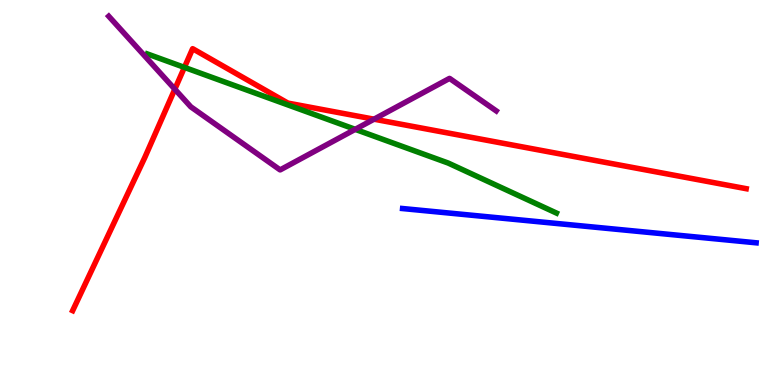[{'lines': ['blue', 'red'], 'intersections': []}, {'lines': ['green', 'red'], 'intersections': [{'x': 2.38, 'y': 8.25}]}, {'lines': ['purple', 'red'], 'intersections': [{'x': 2.26, 'y': 7.68}, {'x': 4.83, 'y': 6.9}]}, {'lines': ['blue', 'green'], 'intersections': []}, {'lines': ['blue', 'purple'], 'intersections': []}, {'lines': ['green', 'purple'], 'intersections': [{'x': 4.58, 'y': 6.64}]}]